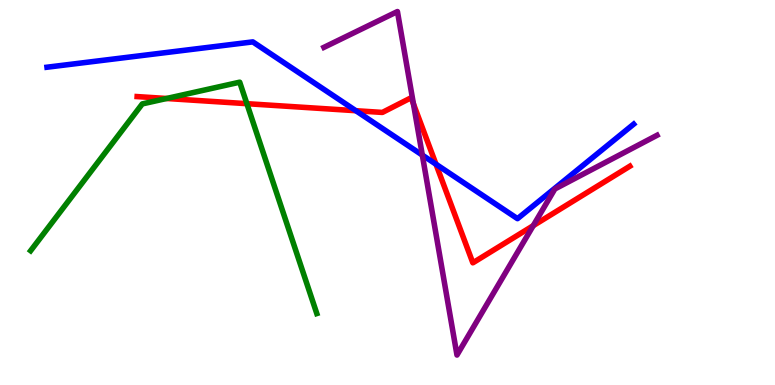[{'lines': ['blue', 'red'], 'intersections': [{'x': 4.59, 'y': 7.12}, {'x': 5.63, 'y': 5.73}]}, {'lines': ['green', 'red'], 'intersections': [{'x': 2.15, 'y': 7.44}, {'x': 3.19, 'y': 7.31}]}, {'lines': ['purple', 'red'], 'intersections': [{'x': 5.33, 'y': 7.3}, {'x': 6.88, 'y': 4.14}]}, {'lines': ['blue', 'green'], 'intersections': []}, {'lines': ['blue', 'purple'], 'intersections': [{'x': 5.45, 'y': 5.97}]}, {'lines': ['green', 'purple'], 'intersections': []}]